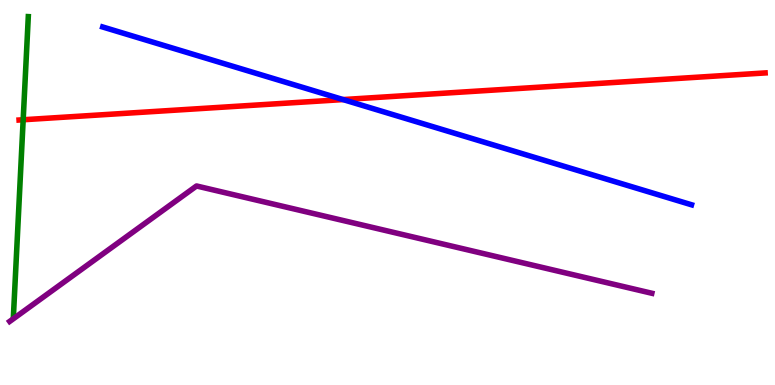[{'lines': ['blue', 'red'], 'intersections': [{'x': 4.43, 'y': 7.41}]}, {'lines': ['green', 'red'], 'intersections': [{'x': 0.299, 'y': 6.89}]}, {'lines': ['purple', 'red'], 'intersections': []}, {'lines': ['blue', 'green'], 'intersections': []}, {'lines': ['blue', 'purple'], 'intersections': []}, {'lines': ['green', 'purple'], 'intersections': []}]